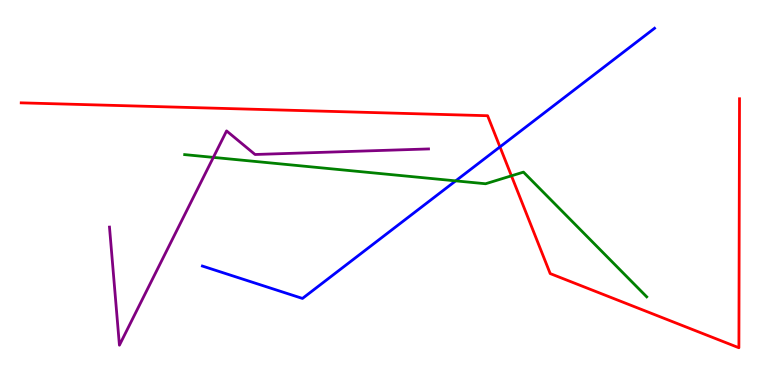[{'lines': ['blue', 'red'], 'intersections': [{'x': 6.45, 'y': 6.18}]}, {'lines': ['green', 'red'], 'intersections': [{'x': 6.6, 'y': 5.43}]}, {'lines': ['purple', 'red'], 'intersections': []}, {'lines': ['blue', 'green'], 'intersections': [{'x': 5.88, 'y': 5.3}]}, {'lines': ['blue', 'purple'], 'intersections': []}, {'lines': ['green', 'purple'], 'intersections': [{'x': 2.75, 'y': 5.91}]}]